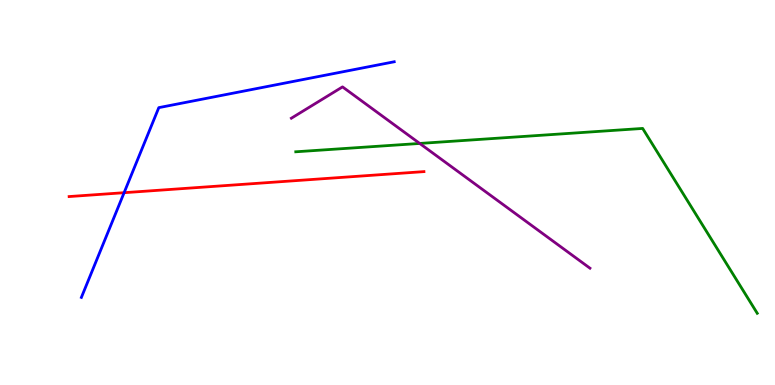[{'lines': ['blue', 'red'], 'intersections': [{'x': 1.6, 'y': 4.99}]}, {'lines': ['green', 'red'], 'intersections': []}, {'lines': ['purple', 'red'], 'intersections': []}, {'lines': ['blue', 'green'], 'intersections': []}, {'lines': ['blue', 'purple'], 'intersections': []}, {'lines': ['green', 'purple'], 'intersections': [{'x': 5.42, 'y': 6.27}]}]